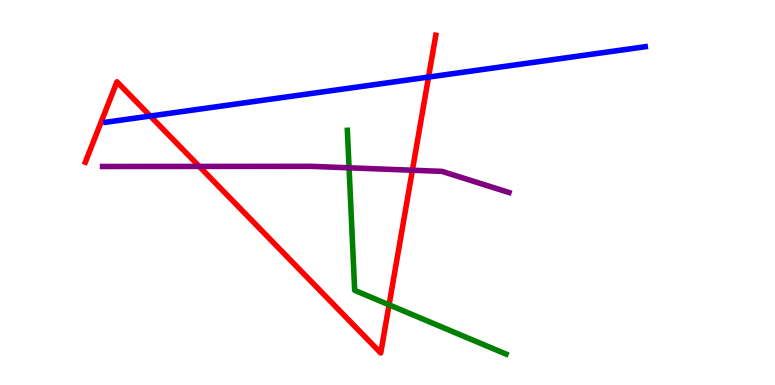[{'lines': ['blue', 'red'], 'intersections': [{'x': 1.94, 'y': 6.99}, {'x': 5.53, 'y': 8.0}]}, {'lines': ['green', 'red'], 'intersections': [{'x': 5.02, 'y': 2.08}]}, {'lines': ['purple', 'red'], 'intersections': [{'x': 2.57, 'y': 5.68}, {'x': 5.32, 'y': 5.58}]}, {'lines': ['blue', 'green'], 'intersections': []}, {'lines': ['blue', 'purple'], 'intersections': []}, {'lines': ['green', 'purple'], 'intersections': [{'x': 4.5, 'y': 5.64}]}]